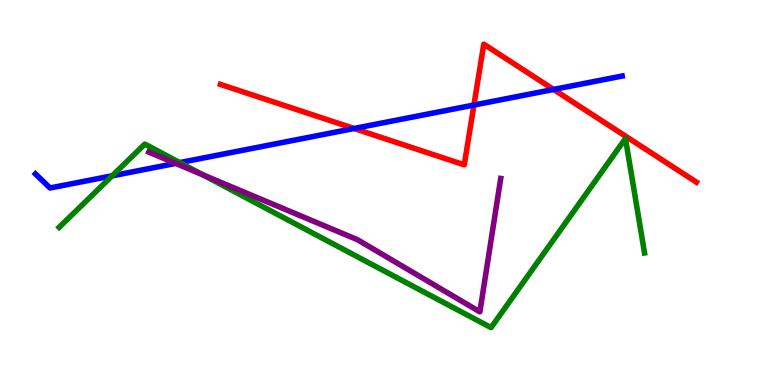[{'lines': ['blue', 'red'], 'intersections': [{'x': 4.57, 'y': 6.66}, {'x': 6.12, 'y': 7.27}, {'x': 7.14, 'y': 7.68}]}, {'lines': ['green', 'red'], 'intersections': []}, {'lines': ['purple', 'red'], 'intersections': []}, {'lines': ['blue', 'green'], 'intersections': [{'x': 1.45, 'y': 5.43}, {'x': 2.32, 'y': 5.78}]}, {'lines': ['blue', 'purple'], 'intersections': [{'x': 2.27, 'y': 5.76}]}, {'lines': ['green', 'purple'], 'intersections': [{'x': 2.61, 'y': 5.46}]}]